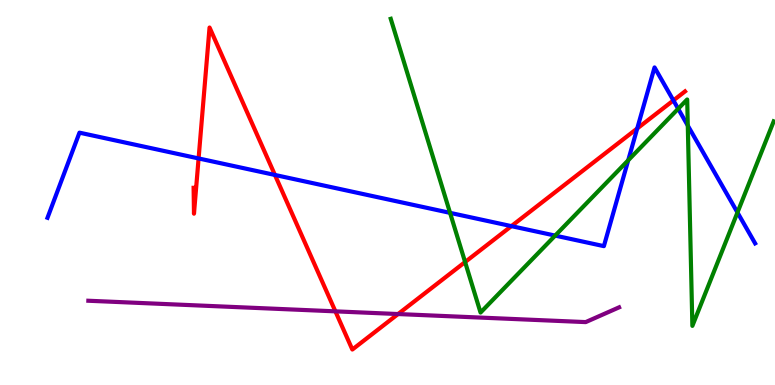[{'lines': ['blue', 'red'], 'intersections': [{'x': 2.56, 'y': 5.88}, {'x': 3.55, 'y': 5.46}, {'x': 6.6, 'y': 4.13}, {'x': 8.22, 'y': 6.66}, {'x': 8.69, 'y': 7.39}]}, {'lines': ['green', 'red'], 'intersections': [{'x': 6.0, 'y': 3.19}]}, {'lines': ['purple', 'red'], 'intersections': [{'x': 4.33, 'y': 1.91}, {'x': 5.14, 'y': 1.84}]}, {'lines': ['blue', 'green'], 'intersections': [{'x': 5.81, 'y': 4.47}, {'x': 7.16, 'y': 3.88}, {'x': 8.11, 'y': 5.84}, {'x': 8.75, 'y': 7.17}, {'x': 8.87, 'y': 6.74}, {'x': 9.52, 'y': 4.48}]}, {'lines': ['blue', 'purple'], 'intersections': []}, {'lines': ['green', 'purple'], 'intersections': []}]